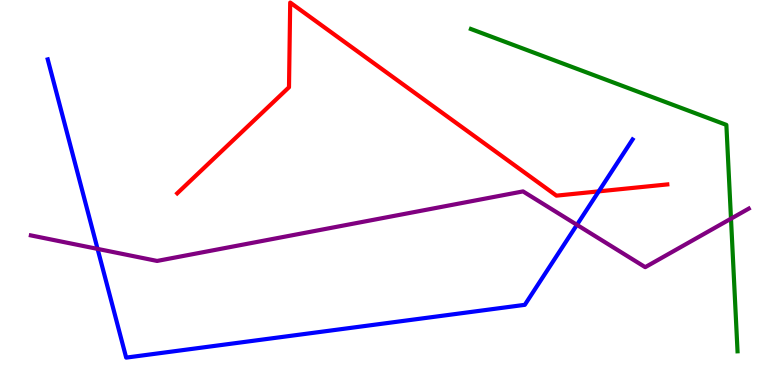[{'lines': ['blue', 'red'], 'intersections': [{'x': 7.73, 'y': 5.03}]}, {'lines': ['green', 'red'], 'intersections': []}, {'lines': ['purple', 'red'], 'intersections': []}, {'lines': ['blue', 'green'], 'intersections': []}, {'lines': ['blue', 'purple'], 'intersections': [{'x': 1.26, 'y': 3.54}, {'x': 7.44, 'y': 4.16}]}, {'lines': ['green', 'purple'], 'intersections': [{'x': 9.43, 'y': 4.32}]}]